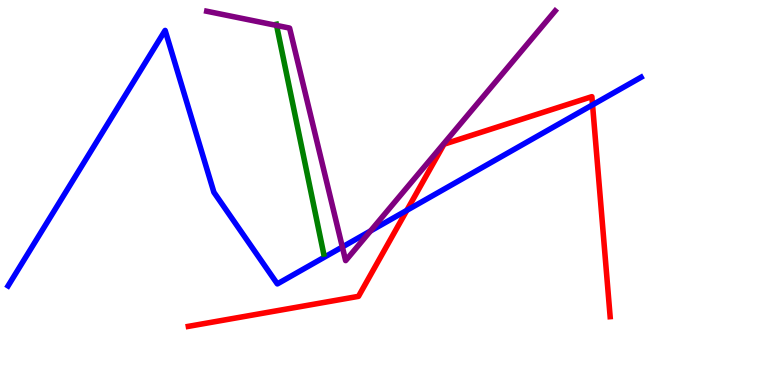[{'lines': ['blue', 'red'], 'intersections': [{'x': 5.25, 'y': 4.54}, {'x': 7.65, 'y': 7.28}]}, {'lines': ['green', 'red'], 'intersections': []}, {'lines': ['purple', 'red'], 'intersections': []}, {'lines': ['blue', 'green'], 'intersections': []}, {'lines': ['blue', 'purple'], 'intersections': [{'x': 4.42, 'y': 3.59}, {'x': 4.78, 'y': 4.0}]}, {'lines': ['green', 'purple'], 'intersections': [{'x': 3.57, 'y': 9.34}]}]